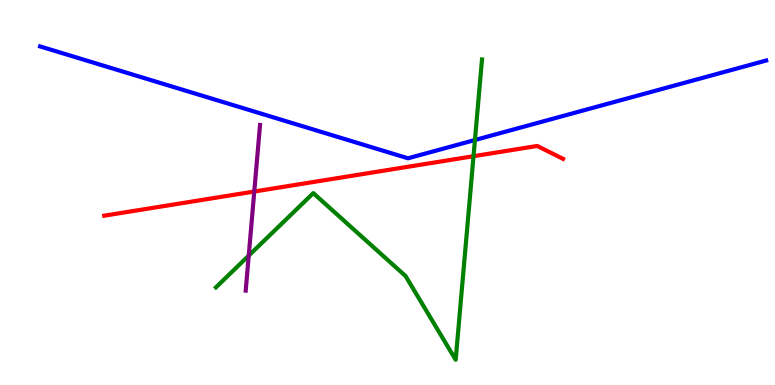[{'lines': ['blue', 'red'], 'intersections': []}, {'lines': ['green', 'red'], 'intersections': [{'x': 6.11, 'y': 5.94}]}, {'lines': ['purple', 'red'], 'intersections': [{'x': 3.28, 'y': 5.03}]}, {'lines': ['blue', 'green'], 'intersections': [{'x': 6.13, 'y': 6.36}]}, {'lines': ['blue', 'purple'], 'intersections': []}, {'lines': ['green', 'purple'], 'intersections': [{'x': 3.21, 'y': 3.36}]}]